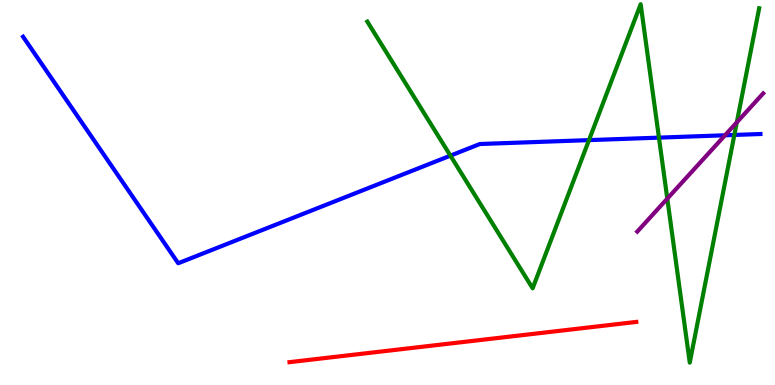[{'lines': ['blue', 'red'], 'intersections': []}, {'lines': ['green', 'red'], 'intersections': []}, {'lines': ['purple', 'red'], 'intersections': []}, {'lines': ['blue', 'green'], 'intersections': [{'x': 5.81, 'y': 5.96}, {'x': 7.6, 'y': 6.36}, {'x': 8.5, 'y': 6.43}, {'x': 9.48, 'y': 6.49}]}, {'lines': ['blue', 'purple'], 'intersections': [{'x': 9.36, 'y': 6.49}]}, {'lines': ['green', 'purple'], 'intersections': [{'x': 8.61, 'y': 4.84}, {'x': 9.51, 'y': 6.82}]}]